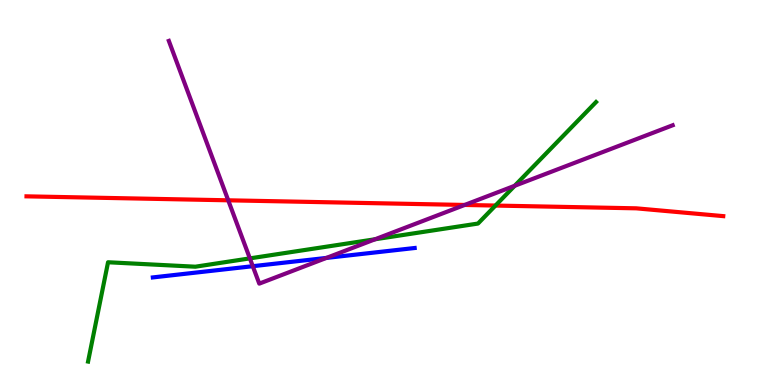[{'lines': ['blue', 'red'], 'intersections': []}, {'lines': ['green', 'red'], 'intersections': [{'x': 6.39, 'y': 4.66}]}, {'lines': ['purple', 'red'], 'intersections': [{'x': 2.94, 'y': 4.8}, {'x': 6.0, 'y': 4.68}]}, {'lines': ['blue', 'green'], 'intersections': []}, {'lines': ['blue', 'purple'], 'intersections': [{'x': 3.26, 'y': 3.09}, {'x': 4.21, 'y': 3.3}]}, {'lines': ['green', 'purple'], 'intersections': [{'x': 3.22, 'y': 3.29}, {'x': 4.84, 'y': 3.79}, {'x': 6.64, 'y': 5.17}]}]